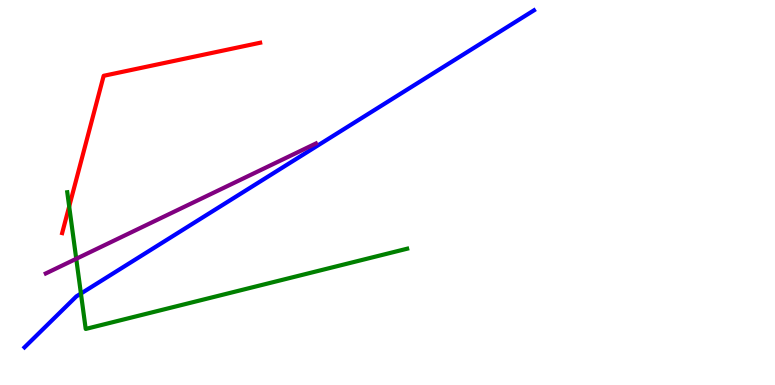[{'lines': ['blue', 'red'], 'intersections': []}, {'lines': ['green', 'red'], 'intersections': [{'x': 0.893, 'y': 4.64}]}, {'lines': ['purple', 'red'], 'intersections': []}, {'lines': ['blue', 'green'], 'intersections': [{'x': 1.04, 'y': 2.38}]}, {'lines': ['blue', 'purple'], 'intersections': []}, {'lines': ['green', 'purple'], 'intersections': [{'x': 0.984, 'y': 3.28}]}]